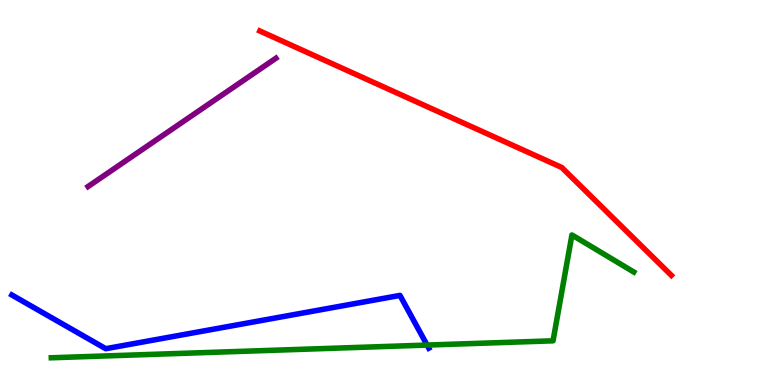[{'lines': ['blue', 'red'], 'intersections': []}, {'lines': ['green', 'red'], 'intersections': []}, {'lines': ['purple', 'red'], 'intersections': []}, {'lines': ['blue', 'green'], 'intersections': [{'x': 5.51, 'y': 1.04}]}, {'lines': ['blue', 'purple'], 'intersections': []}, {'lines': ['green', 'purple'], 'intersections': []}]